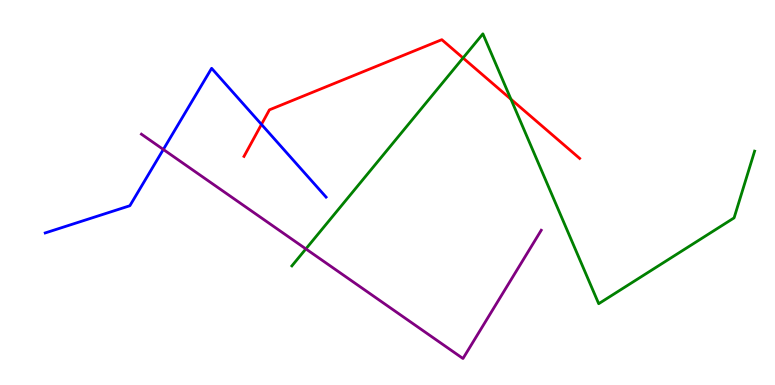[{'lines': ['blue', 'red'], 'intersections': [{'x': 3.37, 'y': 6.77}]}, {'lines': ['green', 'red'], 'intersections': [{'x': 5.97, 'y': 8.49}, {'x': 6.59, 'y': 7.42}]}, {'lines': ['purple', 'red'], 'intersections': []}, {'lines': ['blue', 'green'], 'intersections': []}, {'lines': ['blue', 'purple'], 'intersections': [{'x': 2.11, 'y': 6.12}]}, {'lines': ['green', 'purple'], 'intersections': [{'x': 3.95, 'y': 3.53}]}]